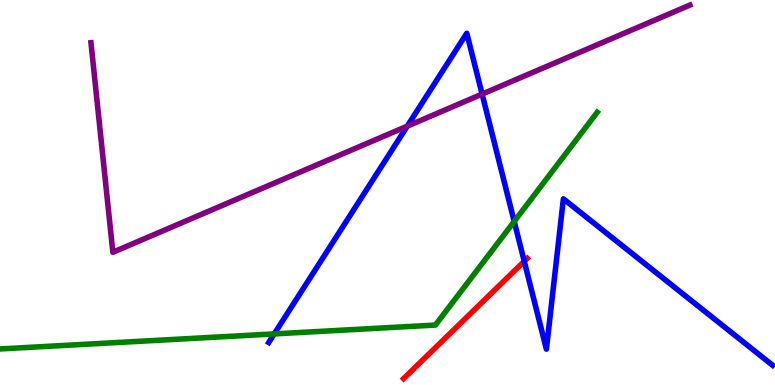[{'lines': ['blue', 'red'], 'intersections': [{'x': 6.76, 'y': 3.21}]}, {'lines': ['green', 'red'], 'intersections': []}, {'lines': ['purple', 'red'], 'intersections': []}, {'lines': ['blue', 'green'], 'intersections': [{'x': 3.54, 'y': 1.33}, {'x': 6.63, 'y': 4.25}]}, {'lines': ['blue', 'purple'], 'intersections': [{'x': 5.26, 'y': 6.72}, {'x': 6.22, 'y': 7.56}]}, {'lines': ['green', 'purple'], 'intersections': []}]